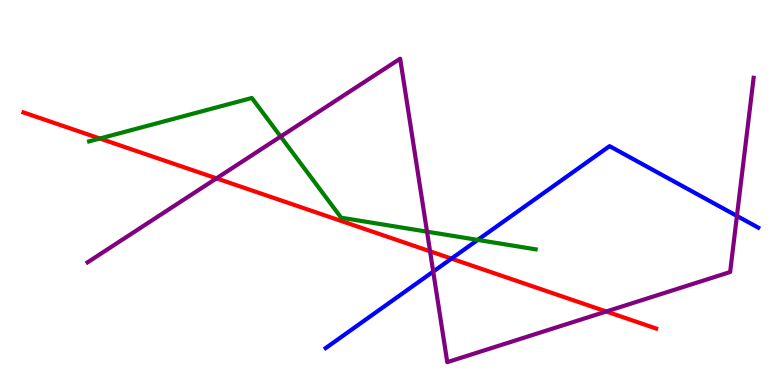[{'lines': ['blue', 'red'], 'intersections': [{'x': 5.83, 'y': 3.28}]}, {'lines': ['green', 'red'], 'intersections': [{'x': 1.29, 'y': 6.4}]}, {'lines': ['purple', 'red'], 'intersections': [{'x': 2.79, 'y': 5.37}, {'x': 5.55, 'y': 3.47}, {'x': 7.82, 'y': 1.91}]}, {'lines': ['blue', 'green'], 'intersections': [{'x': 6.16, 'y': 3.77}]}, {'lines': ['blue', 'purple'], 'intersections': [{'x': 5.59, 'y': 2.95}, {'x': 9.51, 'y': 4.39}]}, {'lines': ['green', 'purple'], 'intersections': [{'x': 3.62, 'y': 6.45}, {'x': 5.51, 'y': 3.98}]}]